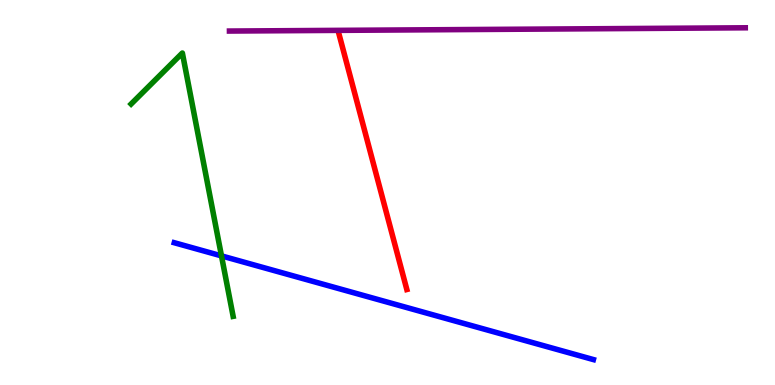[{'lines': ['blue', 'red'], 'intersections': []}, {'lines': ['green', 'red'], 'intersections': []}, {'lines': ['purple', 'red'], 'intersections': []}, {'lines': ['blue', 'green'], 'intersections': [{'x': 2.86, 'y': 3.35}]}, {'lines': ['blue', 'purple'], 'intersections': []}, {'lines': ['green', 'purple'], 'intersections': []}]